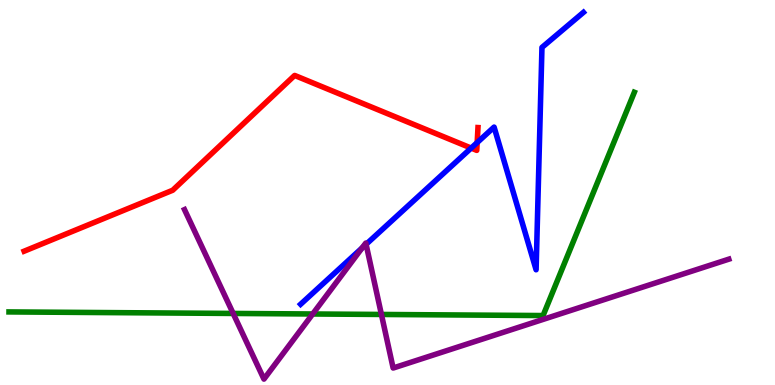[{'lines': ['blue', 'red'], 'intersections': [{'x': 6.08, 'y': 6.15}, {'x': 6.16, 'y': 6.3}]}, {'lines': ['green', 'red'], 'intersections': []}, {'lines': ['purple', 'red'], 'intersections': []}, {'lines': ['blue', 'green'], 'intersections': []}, {'lines': ['blue', 'purple'], 'intersections': [{'x': 4.67, 'y': 3.56}, {'x': 4.72, 'y': 3.65}]}, {'lines': ['green', 'purple'], 'intersections': [{'x': 3.01, 'y': 1.86}, {'x': 4.03, 'y': 1.84}, {'x': 4.92, 'y': 1.83}]}]